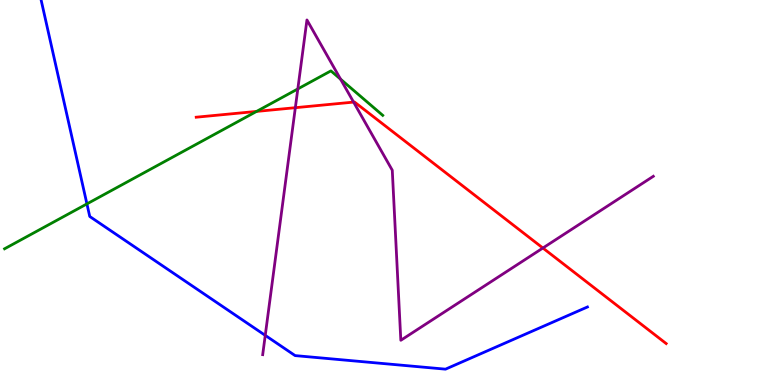[{'lines': ['blue', 'red'], 'intersections': []}, {'lines': ['green', 'red'], 'intersections': [{'x': 3.31, 'y': 7.11}]}, {'lines': ['purple', 'red'], 'intersections': [{'x': 3.81, 'y': 7.2}, {'x': 4.56, 'y': 7.35}, {'x': 7.01, 'y': 3.56}]}, {'lines': ['blue', 'green'], 'intersections': [{'x': 1.12, 'y': 4.7}]}, {'lines': ['blue', 'purple'], 'intersections': [{'x': 3.42, 'y': 1.29}]}, {'lines': ['green', 'purple'], 'intersections': [{'x': 3.84, 'y': 7.69}, {'x': 4.39, 'y': 7.94}]}]